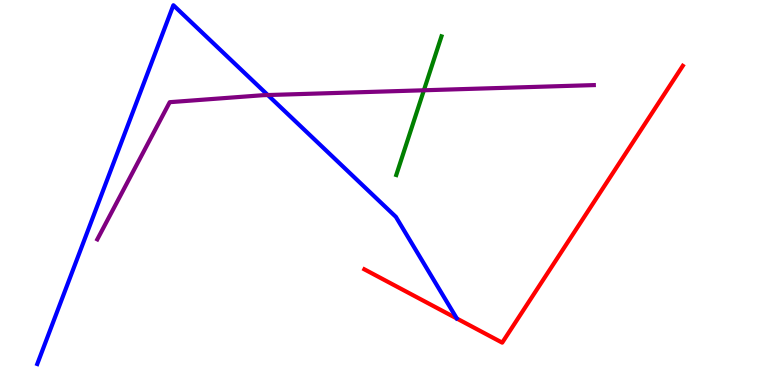[{'lines': ['blue', 'red'], 'intersections': []}, {'lines': ['green', 'red'], 'intersections': []}, {'lines': ['purple', 'red'], 'intersections': []}, {'lines': ['blue', 'green'], 'intersections': []}, {'lines': ['blue', 'purple'], 'intersections': [{'x': 3.46, 'y': 7.53}]}, {'lines': ['green', 'purple'], 'intersections': [{'x': 5.47, 'y': 7.66}]}]